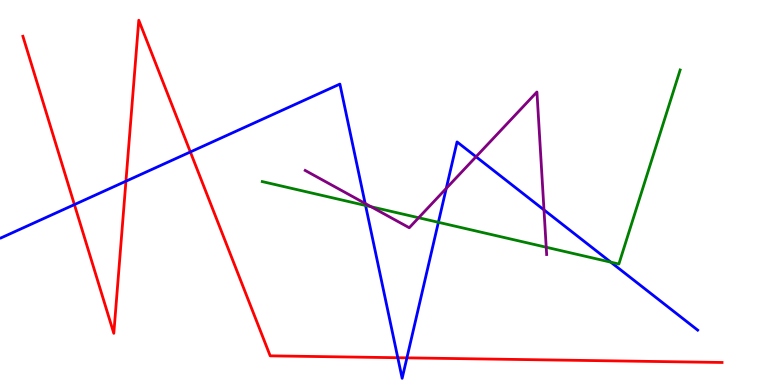[{'lines': ['blue', 'red'], 'intersections': [{'x': 0.96, 'y': 4.69}, {'x': 1.63, 'y': 5.29}, {'x': 2.46, 'y': 6.05}, {'x': 5.13, 'y': 0.709}, {'x': 5.25, 'y': 0.705}]}, {'lines': ['green', 'red'], 'intersections': []}, {'lines': ['purple', 'red'], 'intersections': []}, {'lines': ['blue', 'green'], 'intersections': [{'x': 4.72, 'y': 4.66}, {'x': 5.66, 'y': 4.23}, {'x': 7.88, 'y': 3.19}]}, {'lines': ['blue', 'purple'], 'intersections': [{'x': 4.71, 'y': 4.72}, {'x': 5.76, 'y': 5.11}, {'x': 6.14, 'y': 5.93}, {'x': 7.02, 'y': 4.55}]}, {'lines': ['green', 'purple'], 'intersections': [{'x': 4.79, 'y': 4.63}, {'x': 5.4, 'y': 4.34}, {'x': 7.05, 'y': 3.58}]}]